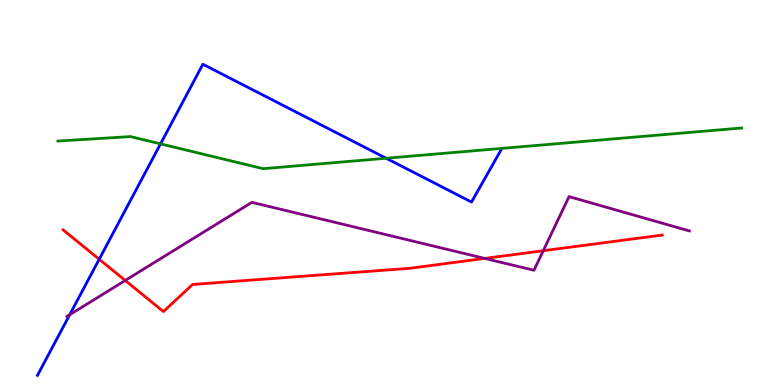[{'lines': ['blue', 'red'], 'intersections': [{'x': 1.28, 'y': 3.27}]}, {'lines': ['green', 'red'], 'intersections': []}, {'lines': ['purple', 'red'], 'intersections': [{'x': 1.62, 'y': 2.72}, {'x': 6.26, 'y': 3.29}, {'x': 7.01, 'y': 3.49}]}, {'lines': ['blue', 'green'], 'intersections': [{'x': 2.07, 'y': 6.26}, {'x': 4.98, 'y': 5.89}]}, {'lines': ['blue', 'purple'], 'intersections': [{'x': 0.899, 'y': 1.83}]}, {'lines': ['green', 'purple'], 'intersections': []}]